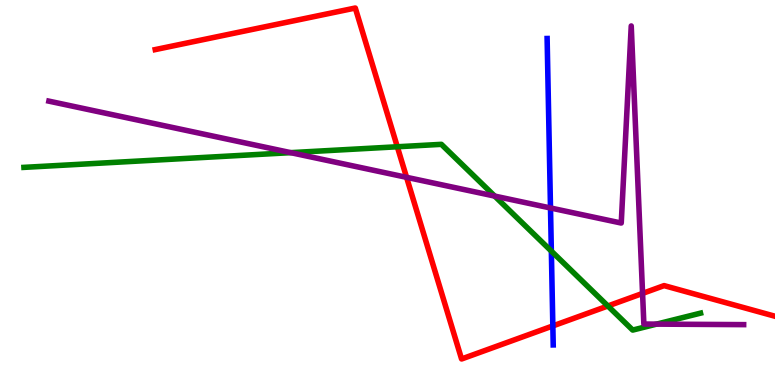[{'lines': ['blue', 'red'], 'intersections': [{'x': 7.13, 'y': 1.53}]}, {'lines': ['green', 'red'], 'intersections': [{'x': 5.13, 'y': 6.19}, {'x': 7.84, 'y': 2.05}]}, {'lines': ['purple', 'red'], 'intersections': [{'x': 5.25, 'y': 5.39}, {'x': 8.29, 'y': 2.38}]}, {'lines': ['blue', 'green'], 'intersections': [{'x': 7.11, 'y': 3.48}]}, {'lines': ['blue', 'purple'], 'intersections': [{'x': 7.1, 'y': 4.6}]}, {'lines': ['green', 'purple'], 'intersections': [{'x': 3.75, 'y': 6.04}, {'x': 6.38, 'y': 4.91}, {'x': 8.47, 'y': 1.58}]}]